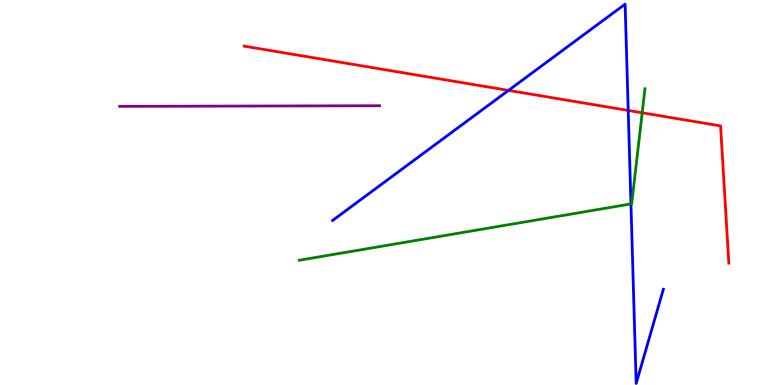[{'lines': ['blue', 'red'], 'intersections': [{'x': 6.56, 'y': 7.65}, {'x': 8.11, 'y': 7.13}]}, {'lines': ['green', 'red'], 'intersections': [{'x': 8.29, 'y': 7.07}]}, {'lines': ['purple', 'red'], 'intersections': []}, {'lines': ['blue', 'green'], 'intersections': [{'x': 8.14, 'y': 4.7}]}, {'lines': ['blue', 'purple'], 'intersections': []}, {'lines': ['green', 'purple'], 'intersections': []}]